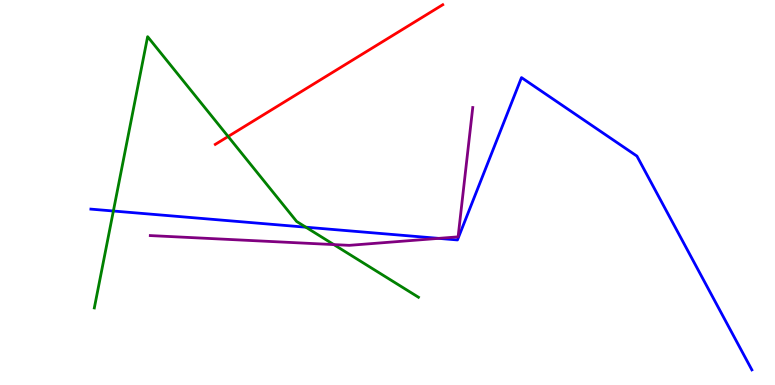[{'lines': ['blue', 'red'], 'intersections': []}, {'lines': ['green', 'red'], 'intersections': [{'x': 2.94, 'y': 6.45}]}, {'lines': ['purple', 'red'], 'intersections': []}, {'lines': ['blue', 'green'], 'intersections': [{'x': 1.46, 'y': 4.52}, {'x': 3.95, 'y': 4.1}]}, {'lines': ['blue', 'purple'], 'intersections': [{'x': 5.66, 'y': 3.81}]}, {'lines': ['green', 'purple'], 'intersections': [{'x': 4.31, 'y': 3.65}]}]